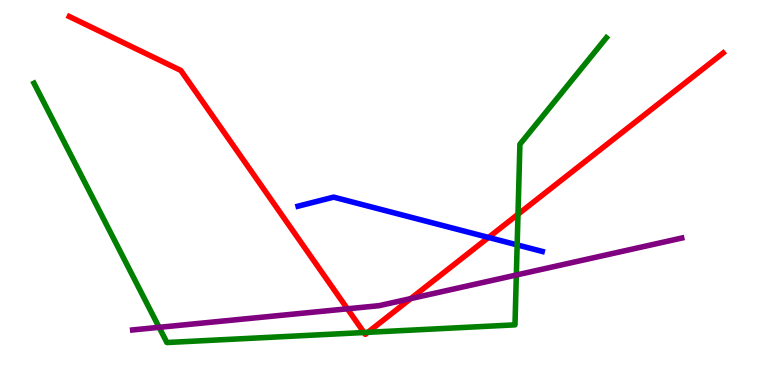[{'lines': ['blue', 'red'], 'intersections': [{'x': 6.3, 'y': 3.83}]}, {'lines': ['green', 'red'], 'intersections': [{'x': 4.7, 'y': 1.36}, {'x': 4.75, 'y': 1.37}, {'x': 6.68, 'y': 4.43}]}, {'lines': ['purple', 'red'], 'intersections': [{'x': 4.48, 'y': 1.98}, {'x': 5.3, 'y': 2.24}]}, {'lines': ['blue', 'green'], 'intersections': [{'x': 6.67, 'y': 3.64}]}, {'lines': ['blue', 'purple'], 'intersections': []}, {'lines': ['green', 'purple'], 'intersections': [{'x': 2.05, 'y': 1.5}, {'x': 6.66, 'y': 2.86}]}]